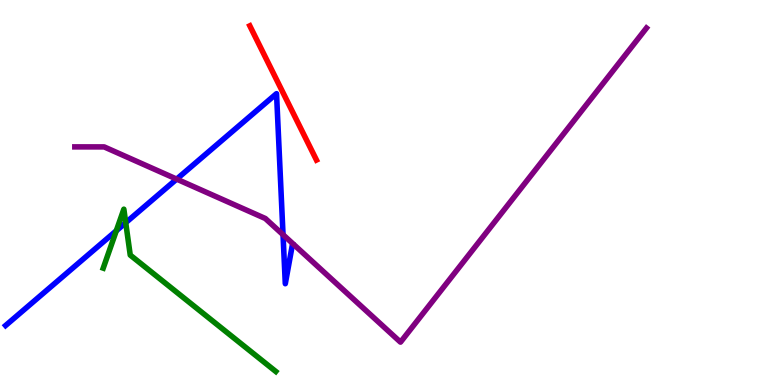[{'lines': ['blue', 'red'], 'intersections': []}, {'lines': ['green', 'red'], 'intersections': []}, {'lines': ['purple', 'red'], 'intersections': []}, {'lines': ['blue', 'green'], 'intersections': [{'x': 1.5, 'y': 4.01}, {'x': 1.62, 'y': 4.22}]}, {'lines': ['blue', 'purple'], 'intersections': [{'x': 2.28, 'y': 5.35}, {'x': 3.65, 'y': 3.9}]}, {'lines': ['green', 'purple'], 'intersections': []}]